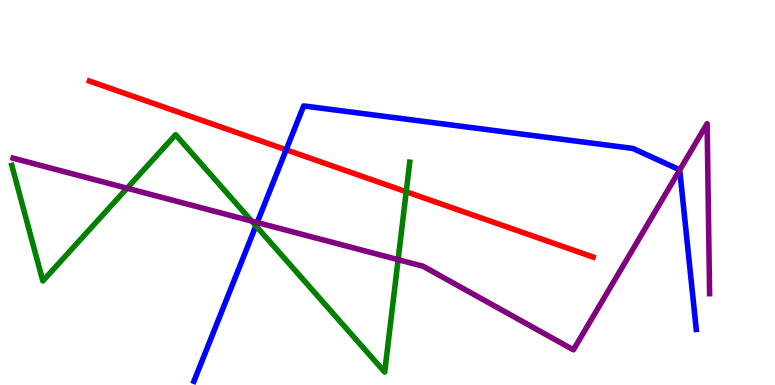[{'lines': ['blue', 'red'], 'intersections': [{'x': 3.69, 'y': 6.11}]}, {'lines': ['green', 'red'], 'intersections': [{'x': 5.24, 'y': 5.02}]}, {'lines': ['purple', 'red'], 'intersections': []}, {'lines': ['blue', 'green'], 'intersections': [{'x': 3.3, 'y': 4.13}]}, {'lines': ['blue', 'purple'], 'intersections': [{'x': 3.32, 'y': 4.22}, {'x': 8.77, 'y': 5.58}]}, {'lines': ['green', 'purple'], 'intersections': [{'x': 1.64, 'y': 5.11}, {'x': 3.25, 'y': 4.26}, {'x': 5.14, 'y': 3.26}]}]